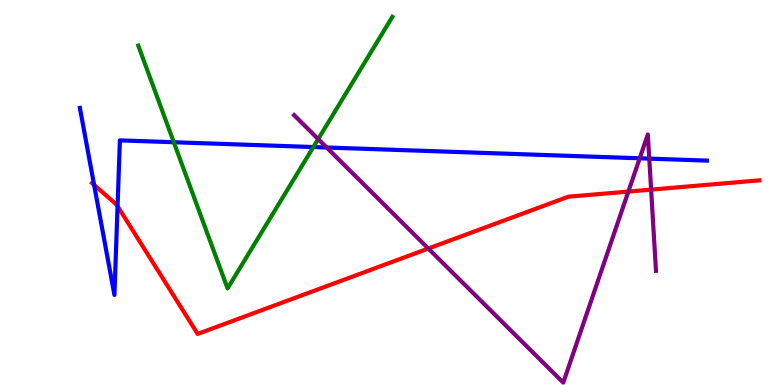[{'lines': ['blue', 'red'], 'intersections': [{'x': 1.21, 'y': 5.2}, {'x': 1.52, 'y': 4.64}]}, {'lines': ['green', 'red'], 'intersections': []}, {'lines': ['purple', 'red'], 'intersections': [{'x': 5.53, 'y': 3.54}, {'x': 8.11, 'y': 5.02}, {'x': 8.4, 'y': 5.07}]}, {'lines': ['blue', 'green'], 'intersections': [{'x': 2.24, 'y': 6.31}, {'x': 4.04, 'y': 6.18}]}, {'lines': ['blue', 'purple'], 'intersections': [{'x': 4.22, 'y': 6.17}, {'x': 8.25, 'y': 5.89}, {'x': 8.38, 'y': 5.88}]}, {'lines': ['green', 'purple'], 'intersections': [{'x': 4.11, 'y': 6.39}]}]